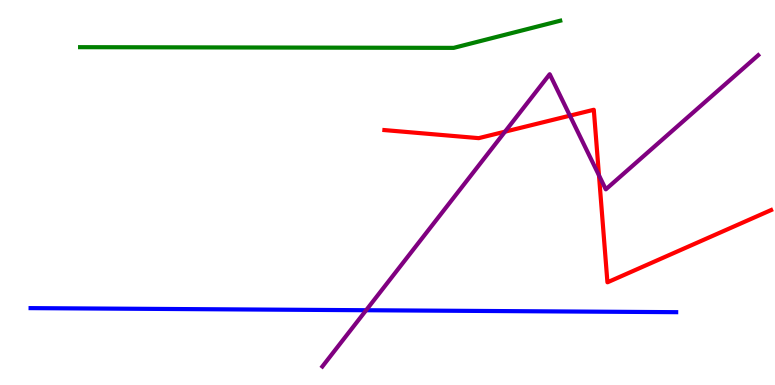[{'lines': ['blue', 'red'], 'intersections': []}, {'lines': ['green', 'red'], 'intersections': []}, {'lines': ['purple', 'red'], 'intersections': [{'x': 6.52, 'y': 6.58}, {'x': 7.35, 'y': 7.0}, {'x': 7.73, 'y': 5.44}]}, {'lines': ['blue', 'green'], 'intersections': []}, {'lines': ['blue', 'purple'], 'intersections': [{'x': 4.72, 'y': 1.94}]}, {'lines': ['green', 'purple'], 'intersections': []}]